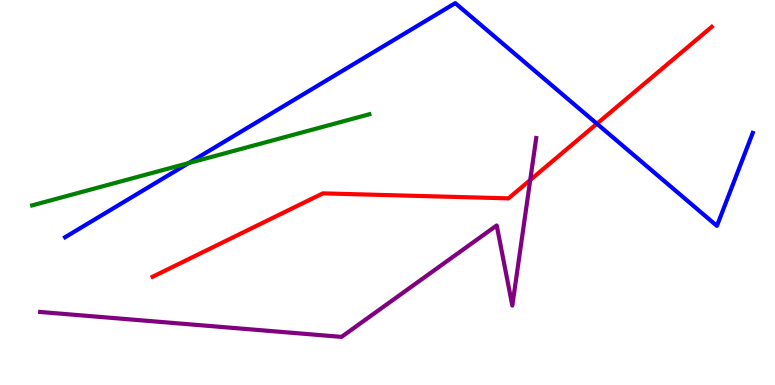[{'lines': ['blue', 'red'], 'intersections': [{'x': 7.7, 'y': 6.79}]}, {'lines': ['green', 'red'], 'intersections': []}, {'lines': ['purple', 'red'], 'intersections': [{'x': 6.84, 'y': 5.32}]}, {'lines': ['blue', 'green'], 'intersections': [{'x': 2.43, 'y': 5.76}]}, {'lines': ['blue', 'purple'], 'intersections': []}, {'lines': ['green', 'purple'], 'intersections': []}]